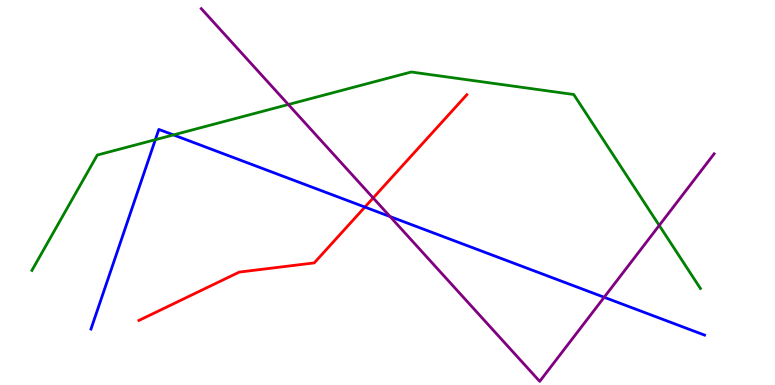[{'lines': ['blue', 'red'], 'intersections': [{'x': 4.71, 'y': 4.62}]}, {'lines': ['green', 'red'], 'intersections': []}, {'lines': ['purple', 'red'], 'intersections': [{'x': 4.82, 'y': 4.86}]}, {'lines': ['blue', 'green'], 'intersections': [{'x': 2.0, 'y': 6.37}, {'x': 2.24, 'y': 6.5}]}, {'lines': ['blue', 'purple'], 'intersections': [{'x': 5.03, 'y': 4.37}, {'x': 7.8, 'y': 2.28}]}, {'lines': ['green', 'purple'], 'intersections': [{'x': 3.72, 'y': 7.29}, {'x': 8.51, 'y': 4.14}]}]